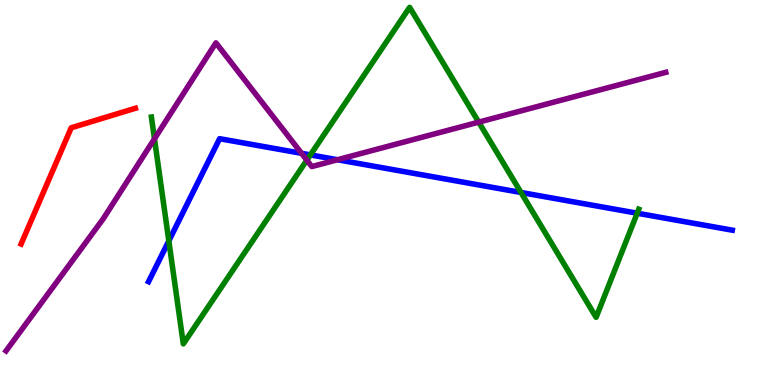[{'lines': ['blue', 'red'], 'intersections': []}, {'lines': ['green', 'red'], 'intersections': []}, {'lines': ['purple', 'red'], 'intersections': []}, {'lines': ['blue', 'green'], 'intersections': [{'x': 2.18, 'y': 3.74}, {'x': 4.01, 'y': 5.98}, {'x': 6.72, 'y': 5.0}, {'x': 8.22, 'y': 4.46}]}, {'lines': ['blue', 'purple'], 'intersections': [{'x': 3.89, 'y': 6.02}, {'x': 4.35, 'y': 5.85}]}, {'lines': ['green', 'purple'], 'intersections': [{'x': 1.99, 'y': 6.39}, {'x': 3.96, 'y': 5.84}, {'x': 6.18, 'y': 6.83}]}]